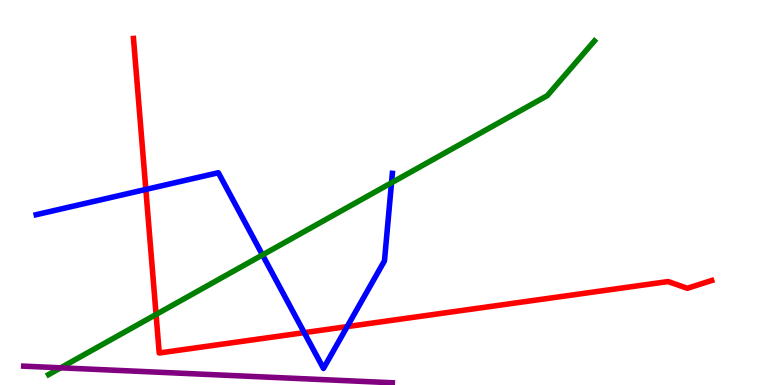[{'lines': ['blue', 'red'], 'intersections': [{'x': 1.88, 'y': 5.08}, {'x': 3.93, 'y': 1.36}, {'x': 4.48, 'y': 1.52}]}, {'lines': ['green', 'red'], 'intersections': [{'x': 2.01, 'y': 1.83}]}, {'lines': ['purple', 'red'], 'intersections': []}, {'lines': ['blue', 'green'], 'intersections': [{'x': 3.39, 'y': 3.38}, {'x': 5.05, 'y': 5.25}]}, {'lines': ['blue', 'purple'], 'intersections': []}, {'lines': ['green', 'purple'], 'intersections': [{'x': 0.783, 'y': 0.446}]}]